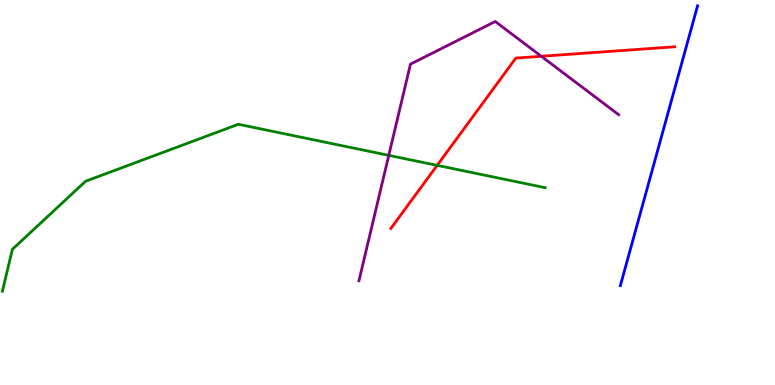[{'lines': ['blue', 'red'], 'intersections': []}, {'lines': ['green', 'red'], 'intersections': [{'x': 5.64, 'y': 5.7}]}, {'lines': ['purple', 'red'], 'intersections': [{'x': 6.98, 'y': 8.54}]}, {'lines': ['blue', 'green'], 'intersections': []}, {'lines': ['blue', 'purple'], 'intersections': []}, {'lines': ['green', 'purple'], 'intersections': [{'x': 5.02, 'y': 5.96}]}]